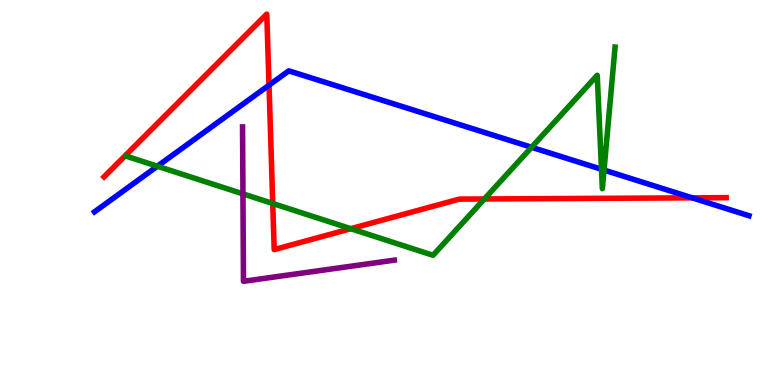[{'lines': ['blue', 'red'], 'intersections': [{'x': 3.47, 'y': 7.79}, {'x': 8.93, 'y': 4.86}]}, {'lines': ['green', 'red'], 'intersections': [{'x': 3.52, 'y': 4.71}, {'x': 4.53, 'y': 4.06}, {'x': 6.25, 'y': 4.83}]}, {'lines': ['purple', 'red'], 'intersections': []}, {'lines': ['blue', 'green'], 'intersections': [{'x': 2.03, 'y': 5.68}, {'x': 6.86, 'y': 6.17}, {'x': 7.76, 'y': 5.6}, {'x': 7.79, 'y': 5.58}]}, {'lines': ['blue', 'purple'], 'intersections': []}, {'lines': ['green', 'purple'], 'intersections': [{'x': 3.13, 'y': 4.96}]}]